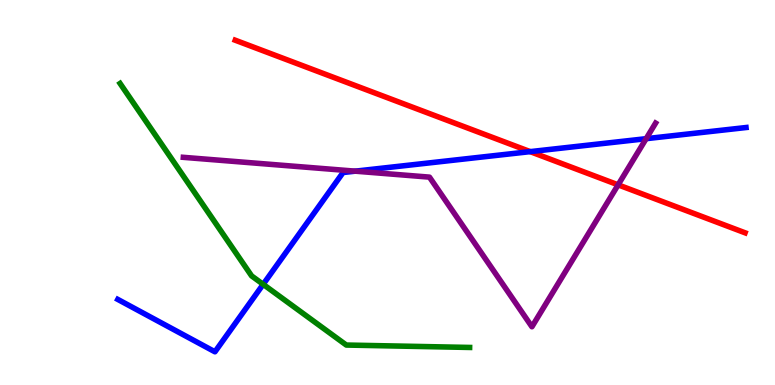[{'lines': ['blue', 'red'], 'intersections': [{'x': 6.84, 'y': 6.06}]}, {'lines': ['green', 'red'], 'intersections': []}, {'lines': ['purple', 'red'], 'intersections': [{'x': 7.98, 'y': 5.2}]}, {'lines': ['blue', 'green'], 'intersections': [{'x': 3.4, 'y': 2.61}]}, {'lines': ['blue', 'purple'], 'intersections': [{'x': 4.58, 'y': 5.55}, {'x': 8.34, 'y': 6.4}]}, {'lines': ['green', 'purple'], 'intersections': []}]